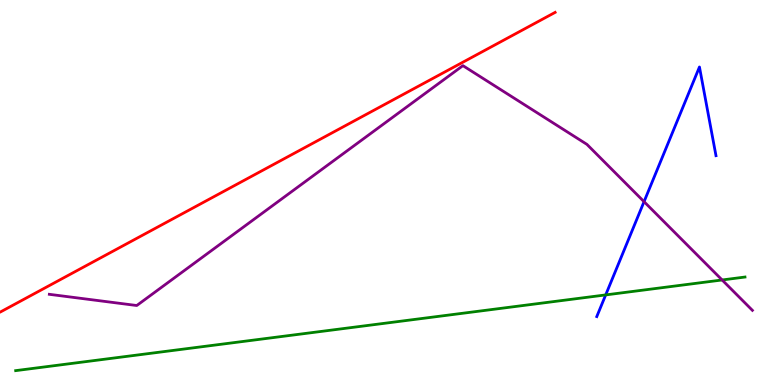[{'lines': ['blue', 'red'], 'intersections': []}, {'lines': ['green', 'red'], 'intersections': []}, {'lines': ['purple', 'red'], 'intersections': []}, {'lines': ['blue', 'green'], 'intersections': [{'x': 7.82, 'y': 2.34}]}, {'lines': ['blue', 'purple'], 'intersections': [{'x': 8.31, 'y': 4.76}]}, {'lines': ['green', 'purple'], 'intersections': [{'x': 9.32, 'y': 2.73}]}]